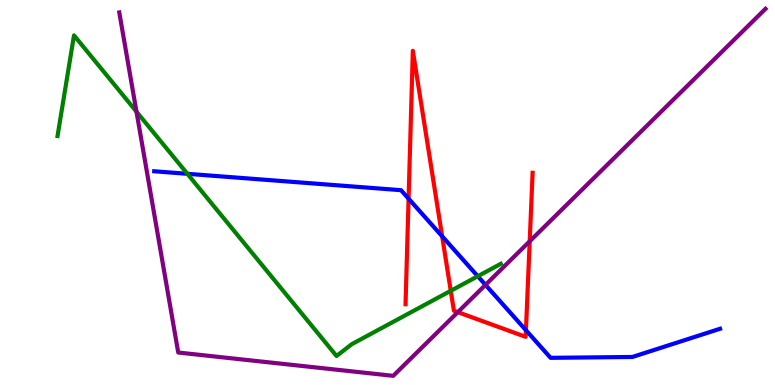[{'lines': ['blue', 'red'], 'intersections': [{'x': 5.27, 'y': 4.84}, {'x': 5.71, 'y': 3.86}, {'x': 6.79, 'y': 1.42}]}, {'lines': ['green', 'red'], 'intersections': [{'x': 5.82, 'y': 2.45}]}, {'lines': ['purple', 'red'], 'intersections': [{'x': 5.91, 'y': 1.89}, {'x': 6.83, 'y': 3.73}]}, {'lines': ['blue', 'green'], 'intersections': [{'x': 2.42, 'y': 5.49}, {'x': 6.16, 'y': 2.83}]}, {'lines': ['blue', 'purple'], 'intersections': [{'x': 6.26, 'y': 2.6}]}, {'lines': ['green', 'purple'], 'intersections': [{'x': 1.76, 'y': 7.1}]}]